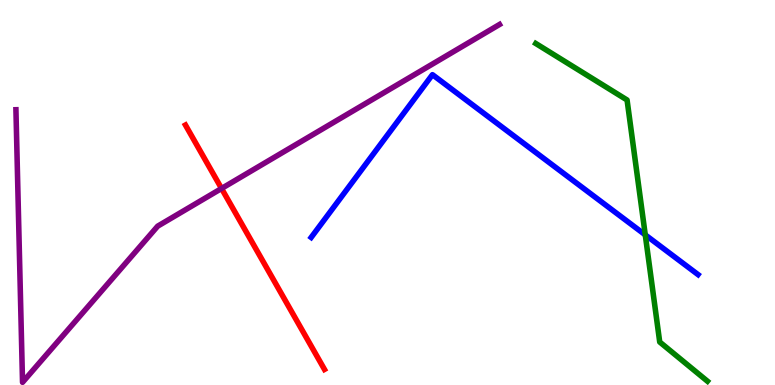[{'lines': ['blue', 'red'], 'intersections': []}, {'lines': ['green', 'red'], 'intersections': []}, {'lines': ['purple', 'red'], 'intersections': [{'x': 2.86, 'y': 5.1}]}, {'lines': ['blue', 'green'], 'intersections': [{'x': 8.33, 'y': 3.9}]}, {'lines': ['blue', 'purple'], 'intersections': []}, {'lines': ['green', 'purple'], 'intersections': []}]